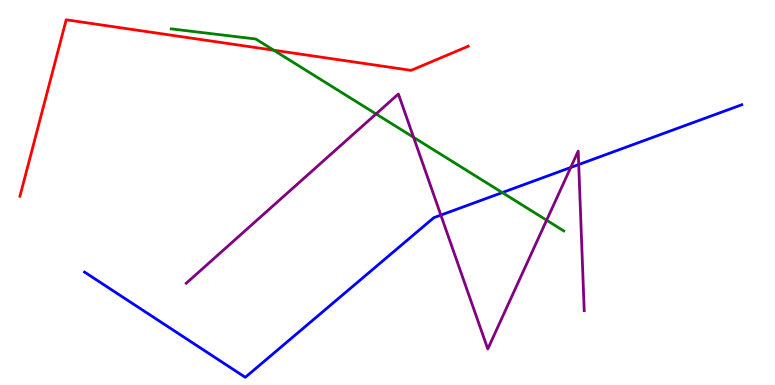[{'lines': ['blue', 'red'], 'intersections': []}, {'lines': ['green', 'red'], 'intersections': [{'x': 3.53, 'y': 8.7}]}, {'lines': ['purple', 'red'], 'intersections': []}, {'lines': ['blue', 'green'], 'intersections': [{'x': 6.48, 'y': 5.0}]}, {'lines': ['blue', 'purple'], 'intersections': [{'x': 5.69, 'y': 4.41}, {'x': 7.36, 'y': 5.65}, {'x': 7.47, 'y': 5.73}]}, {'lines': ['green', 'purple'], 'intersections': [{'x': 4.85, 'y': 7.04}, {'x': 5.34, 'y': 6.43}, {'x': 7.05, 'y': 4.28}]}]